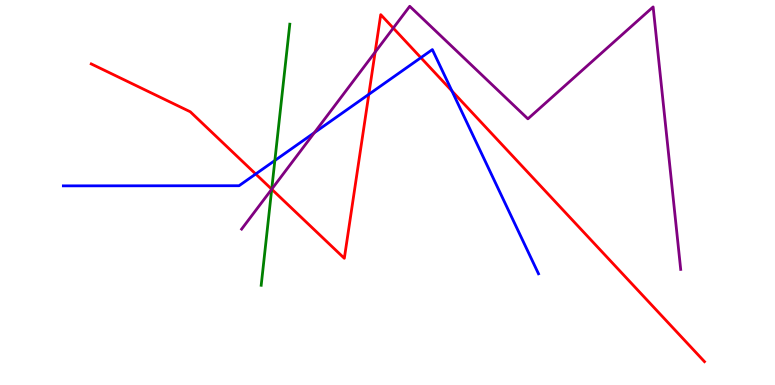[{'lines': ['blue', 'red'], 'intersections': [{'x': 3.3, 'y': 5.48}, {'x': 4.76, 'y': 7.55}, {'x': 5.43, 'y': 8.5}, {'x': 5.83, 'y': 7.64}]}, {'lines': ['green', 'red'], 'intersections': [{'x': 3.51, 'y': 5.08}]}, {'lines': ['purple', 'red'], 'intersections': [{'x': 3.51, 'y': 5.08}, {'x': 4.84, 'y': 8.65}, {'x': 5.07, 'y': 9.27}]}, {'lines': ['blue', 'green'], 'intersections': [{'x': 3.55, 'y': 5.83}]}, {'lines': ['blue', 'purple'], 'intersections': [{'x': 4.06, 'y': 6.55}]}, {'lines': ['green', 'purple'], 'intersections': [{'x': 3.51, 'y': 5.09}]}]